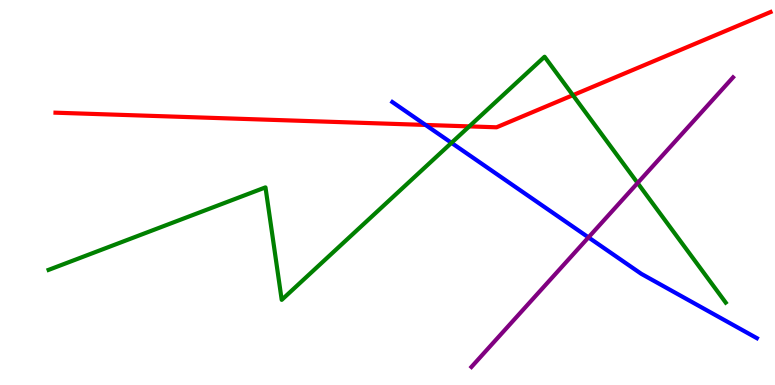[{'lines': ['blue', 'red'], 'intersections': [{'x': 5.49, 'y': 6.75}]}, {'lines': ['green', 'red'], 'intersections': [{'x': 6.06, 'y': 6.72}, {'x': 7.39, 'y': 7.53}]}, {'lines': ['purple', 'red'], 'intersections': []}, {'lines': ['blue', 'green'], 'intersections': [{'x': 5.83, 'y': 6.29}]}, {'lines': ['blue', 'purple'], 'intersections': [{'x': 7.59, 'y': 3.83}]}, {'lines': ['green', 'purple'], 'intersections': [{'x': 8.23, 'y': 5.25}]}]